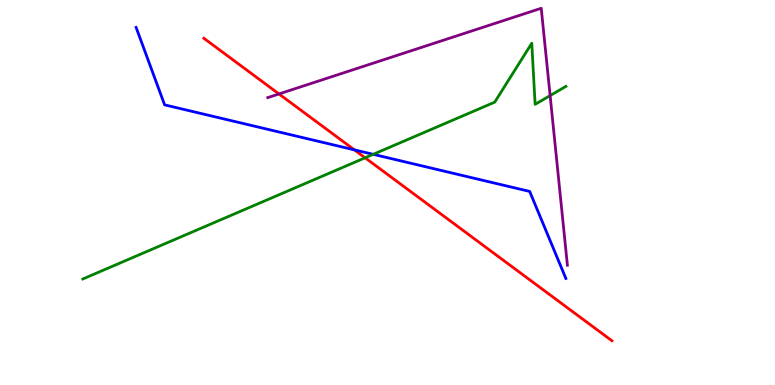[{'lines': ['blue', 'red'], 'intersections': [{'x': 4.57, 'y': 6.11}]}, {'lines': ['green', 'red'], 'intersections': [{'x': 4.71, 'y': 5.9}]}, {'lines': ['purple', 'red'], 'intersections': [{'x': 3.6, 'y': 7.56}]}, {'lines': ['blue', 'green'], 'intersections': [{'x': 4.82, 'y': 5.99}]}, {'lines': ['blue', 'purple'], 'intersections': []}, {'lines': ['green', 'purple'], 'intersections': [{'x': 7.1, 'y': 7.52}]}]